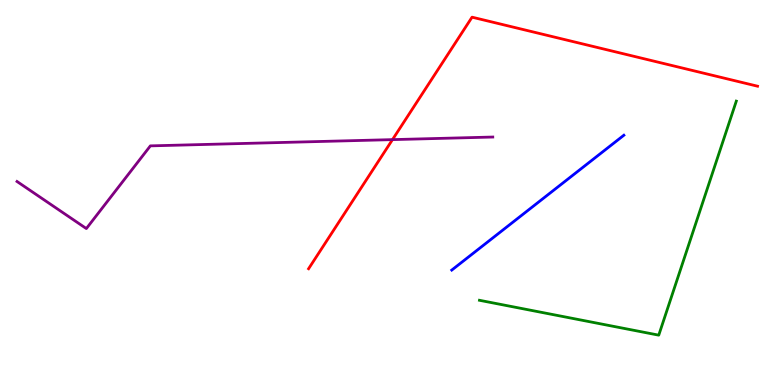[{'lines': ['blue', 'red'], 'intersections': []}, {'lines': ['green', 'red'], 'intersections': []}, {'lines': ['purple', 'red'], 'intersections': [{'x': 5.06, 'y': 6.37}]}, {'lines': ['blue', 'green'], 'intersections': []}, {'lines': ['blue', 'purple'], 'intersections': []}, {'lines': ['green', 'purple'], 'intersections': []}]